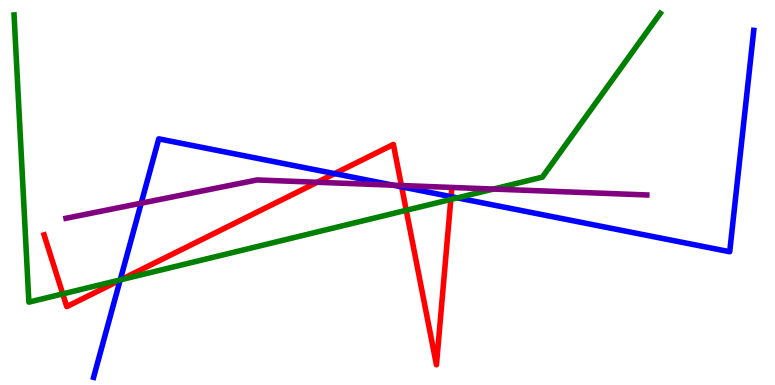[{'lines': ['blue', 'red'], 'intersections': [{'x': 1.55, 'y': 2.73}, {'x': 4.32, 'y': 5.49}, {'x': 5.18, 'y': 5.15}, {'x': 5.82, 'y': 4.89}]}, {'lines': ['green', 'red'], 'intersections': [{'x': 0.81, 'y': 2.37}, {'x': 1.56, 'y': 2.73}, {'x': 5.24, 'y': 4.54}, {'x': 5.82, 'y': 4.82}]}, {'lines': ['purple', 'red'], 'intersections': [{'x': 4.09, 'y': 5.27}, {'x': 5.18, 'y': 5.18}]}, {'lines': ['blue', 'green'], 'intersections': [{'x': 1.55, 'y': 2.73}, {'x': 5.9, 'y': 4.86}]}, {'lines': ['blue', 'purple'], 'intersections': [{'x': 1.82, 'y': 4.72}, {'x': 5.07, 'y': 5.19}]}, {'lines': ['green', 'purple'], 'intersections': [{'x': 6.37, 'y': 5.09}]}]